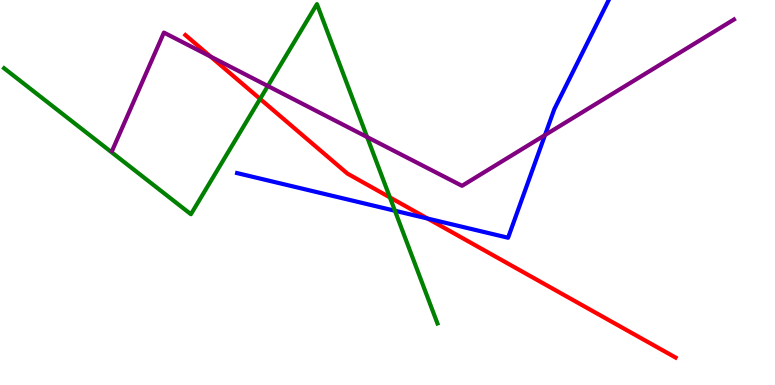[{'lines': ['blue', 'red'], 'intersections': [{'x': 5.52, 'y': 4.32}]}, {'lines': ['green', 'red'], 'intersections': [{'x': 3.36, 'y': 7.43}, {'x': 5.03, 'y': 4.87}]}, {'lines': ['purple', 'red'], 'intersections': [{'x': 2.72, 'y': 8.53}]}, {'lines': ['blue', 'green'], 'intersections': [{'x': 5.1, 'y': 4.53}]}, {'lines': ['blue', 'purple'], 'intersections': [{'x': 7.03, 'y': 6.49}]}, {'lines': ['green', 'purple'], 'intersections': [{'x': 3.46, 'y': 7.77}, {'x': 4.74, 'y': 6.44}]}]